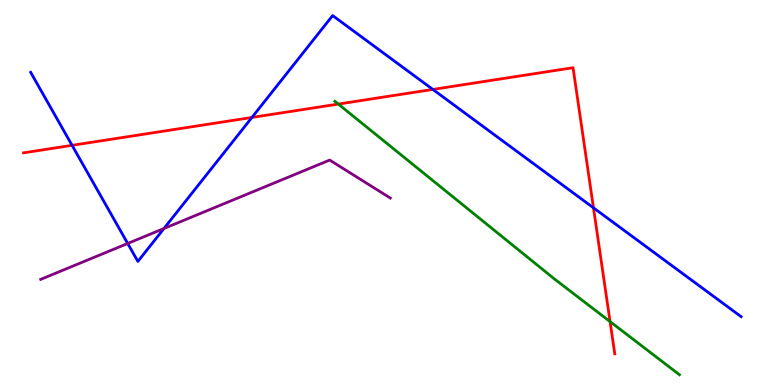[{'lines': ['blue', 'red'], 'intersections': [{'x': 0.93, 'y': 6.23}, {'x': 3.25, 'y': 6.95}, {'x': 5.59, 'y': 7.68}, {'x': 7.66, 'y': 4.6}]}, {'lines': ['green', 'red'], 'intersections': [{'x': 4.37, 'y': 7.3}, {'x': 7.87, 'y': 1.65}]}, {'lines': ['purple', 'red'], 'intersections': []}, {'lines': ['blue', 'green'], 'intersections': []}, {'lines': ['blue', 'purple'], 'intersections': [{'x': 1.65, 'y': 3.68}, {'x': 2.12, 'y': 4.07}]}, {'lines': ['green', 'purple'], 'intersections': []}]